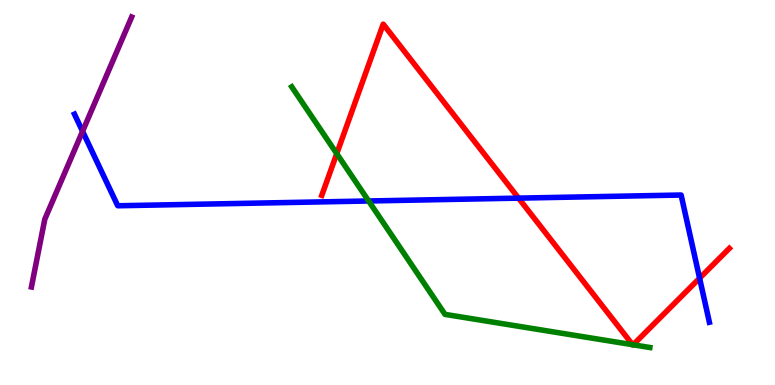[{'lines': ['blue', 'red'], 'intersections': [{'x': 6.69, 'y': 4.85}, {'x': 9.03, 'y': 2.77}]}, {'lines': ['green', 'red'], 'intersections': [{'x': 4.35, 'y': 6.01}, {'x': 8.16, 'y': 1.05}, {'x': 8.17, 'y': 1.04}]}, {'lines': ['purple', 'red'], 'intersections': []}, {'lines': ['blue', 'green'], 'intersections': [{'x': 4.76, 'y': 4.78}]}, {'lines': ['blue', 'purple'], 'intersections': [{'x': 1.07, 'y': 6.59}]}, {'lines': ['green', 'purple'], 'intersections': []}]